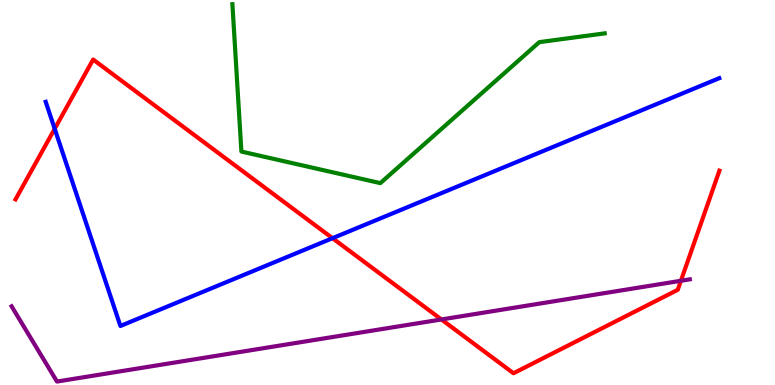[{'lines': ['blue', 'red'], 'intersections': [{'x': 0.706, 'y': 6.65}, {'x': 4.29, 'y': 3.81}]}, {'lines': ['green', 'red'], 'intersections': []}, {'lines': ['purple', 'red'], 'intersections': [{'x': 5.7, 'y': 1.7}, {'x': 8.79, 'y': 2.71}]}, {'lines': ['blue', 'green'], 'intersections': []}, {'lines': ['blue', 'purple'], 'intersections': []}, {'lines': ['green', 'purple'], 'intersections': []}]